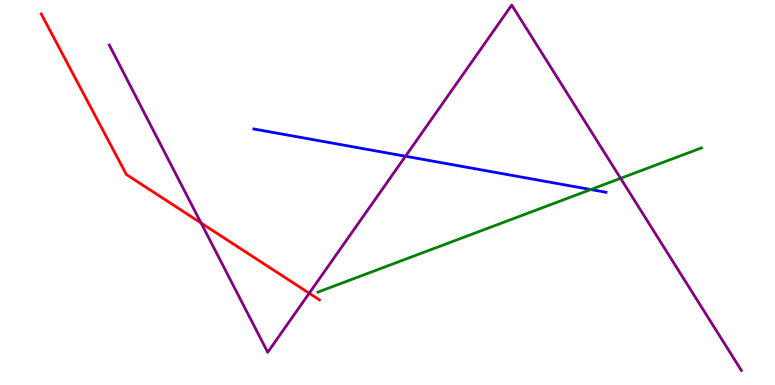[{'lines': ['blue', 'red'], 'intersections': []}, {'lines': ['green', 'red'], 'intersections': []}, {'lines': ['purple', 'red'], 'intersections': [{'x': 2.59, 'y': 4.21}, {'x': 3.99, 'y': 2.38}]}, {'lines': ['blue', 'green'], 'intersections': [{'x': 7.62, 'y': 5.08}]}, {'lines': ['blue', 'purple'], 'intersections': [{'x': 5.23, 'y': 5.94}]}, {'lines': ['green', 'purple'], 'intersections': [{'x': 8.01, 'y': 5.37}]}]